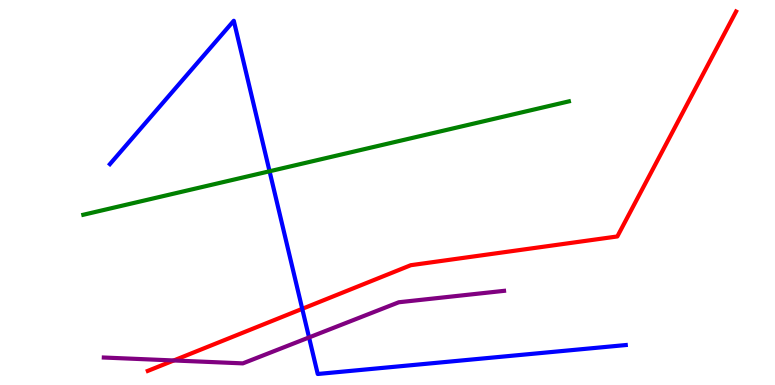[{'lines': ['blue', 'red'], 'intersections': [{'x': 3.9, 'y': 1.98}]}, {'lines': ['green', 'red'], 'intersections': []}, {'lines': ['purple', 'red'], 'intersections': [{'x': 2.24, 'y': 0.637}]}, {'lines': ['blue', 'green'], 'intersections': [{'x': 3.48, 'y': 5.55}]}, {'lines': ['blue', 'purple'], 'intersections': [{'x': 3.99, 'y': 1.24}]}, {'lines': ['green', 'purple'], 'intersections': []}]